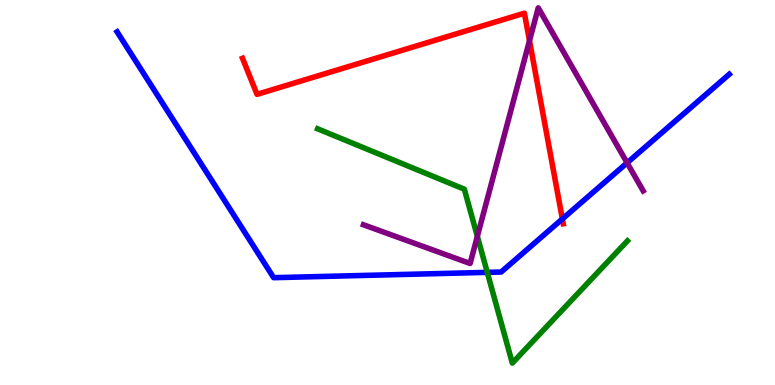[{'lines': ['blue', 'red'], 'intersections': [{'x': 7.26, 'y': 4.31}]}, {'lines': ['green', 'red'], 'intersections': []}, {'lines': ['purple', 'red'], 'intersections': [{'x': 6.83, 'y': 8.94}]}, {'lines': ['blue', 'green'], 'intersections': [{'x': 6.29, 'y': 2.93}]}, {'lines': ['blue', 'purple'], 'intersections': [{'x': 8.09, 'y': 5.77}]}, {'lines': ['green', 'purple'], 'intersections': [{'x': 6.16, 'y': 3.86}]}]